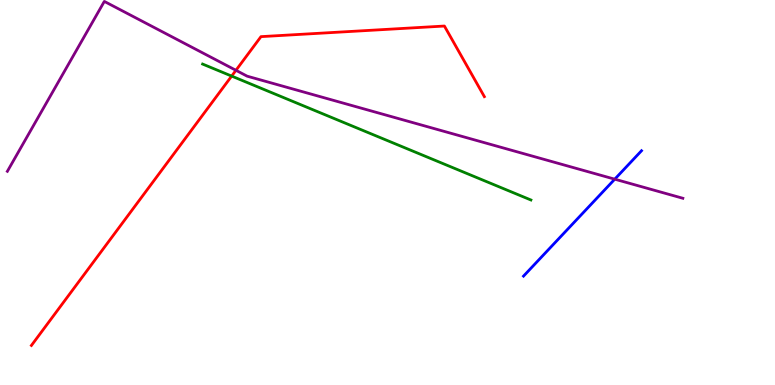[{'lines': ['blue', 'red'], 'intersections': []}, {'lines': ['green', 'red'], 'intersections': [{'x': 2.99, 'y': 8.02}]}, {'lines': ['purple', 'red'], 'intersections': [{'x': 3.04, 'y': 8.17}]}, {'lines': ['blue', 'green'], 'intersections': []}, {'lines': ['blue', 'purple'], 'intersections': [{'x': 7.93, 'y': 5.35}]}, {'lines': ['green', 'purple'], 'intersections': []}]